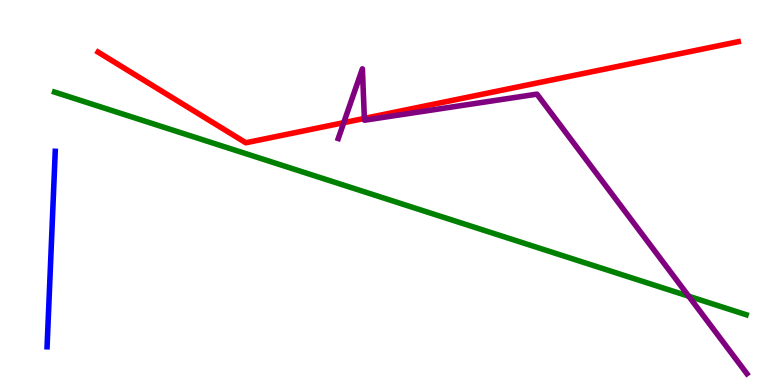[{'lines': ['blue', 'red'], 'intersections': []}, {'lines': ['green', 'red'], 'intersections': []}, {'lines': ['purple', 'red'], 'intersections': [{'x': 4.44, 'y': 6.81}, {'x': 4.7, 'y': 6.92}]}, {'lines': ['blue', 'green'], 'intersections': []}, {'lines': ['blue', 'purple'], 'intersections': []}, {'lines': ['green', 'purple'], 'intersections': [{'x': 8.89, 'y': 2.31}]}]